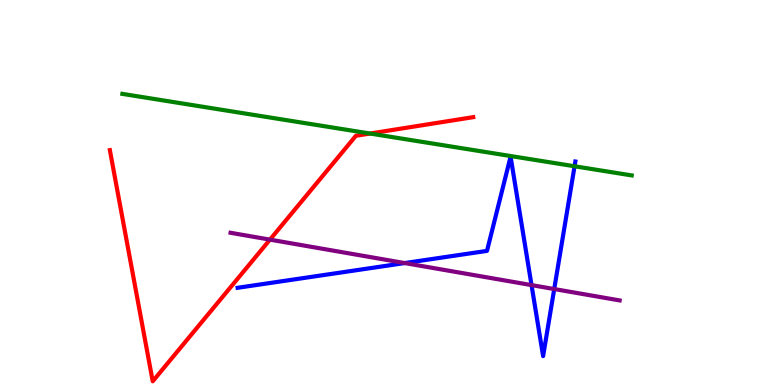[{'lines': ['blue', 'red'], 'intersections': []}, {'lines': ['green', 'red'], 'intersections': [{'x': 4.78, 'y': 6.53}]}, {'lines': ['purple', 'red'], 'intersections': [{'x': 3.48, 'y': 3.78}]}, {'lines': ['blue', 'green'], 'intersections': [{'x': 7.41, 'y': 5.68}]}, {'lines': ['blue', 'purple'], 'intersections': [{'x': 5.22, 'y': 3.17}, {'x': 6.86, 'y': 2.59}, {'x': 7.15, 'y': 2.49}]}, {'lines': ['green', 'purple'], 'intersections': []}]